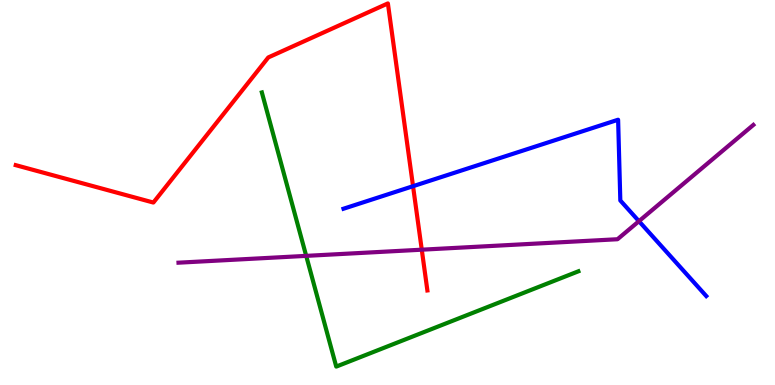[{'lines': ['blue', 'red'], 'intersections': [{'x': 5.33, 'y': 5.16}]}, {'lines': ['green', 'red'], 'intersections': []}, {'lines': ['purple', 'red'], 'intersections': [{'x': 5.44, 'y': 3.51}]}, {'lines': ['blue', 'green'], 'intersections': []}, {'lines': ['blue', 'purple'], 'intersections': [{'x': 8.24, 'y': 4.25}]}, {'lines': ['green', 'purple'], 'intersections': [{'x': 3.95, 'y': 3.35}]}]